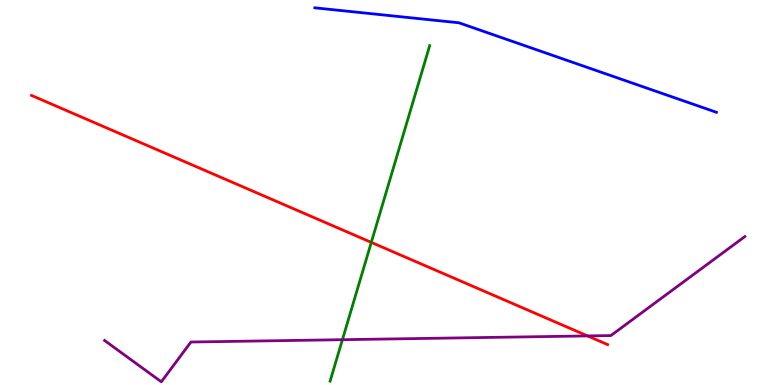[{'lines': ['blue', 'red'], 'intersections': []}, {'lines': ['green', 'red'], 'intersections': [{'x': 4.79, 'y': 3.7}]}, {'lines': ['purple', 'red'], 'intersections': [{'x': 7.58, 'y': 1.27}]}, {'lines': ['blue', 'green'], 'intersections': []}, {'lines': ['blue', 'purple'], 'intersections': []}, {'lines': ['green', 'purple'], 'intersections': [{'x': 4.42, 'y': 1.18}]}]